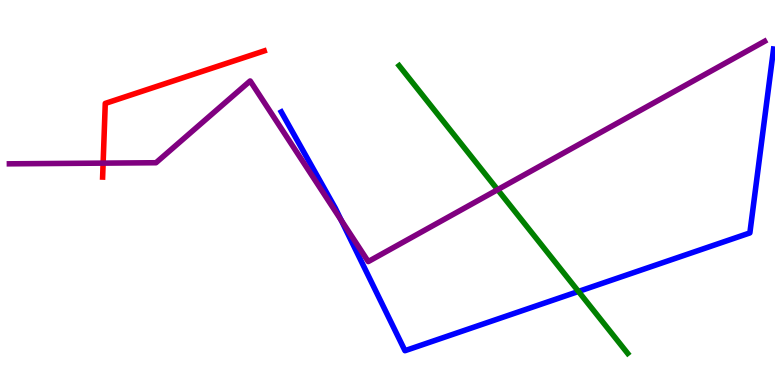[{'lines': ['blue', 'red'], 'intersections': []}, {'lines': ['green', 'red'], 'intersections': []}, {'lines': ['purple', 'red'], 'intersections': [{'x': 1.33, 'y': 5.76}]}, {'lines': ['blue', 'green'], 'intersections': [{'x': 7.46, 'y': 2.43}]}, {'lines': ['blue', 'purple'], 'intersections': [{'x': 4.4, 'y': 4.28}]}, {'lines': ['green', 'purple'], 'intersections': [{'x': 6.42, 'y': 5.07}]}]